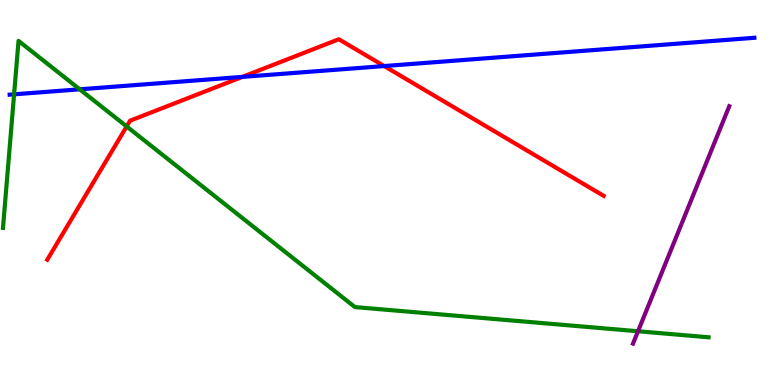[{'lines': ['blue', 'red'], 'intersections': [{'x': 3.13, 'y': 8.0}, {'x': 4.96, 'y': 8.28}]}, {'lines': ['green', 'red'], 'intersections': [{'x': 1.63, 'y': 6.72}]}, {'lines': ['purple', 'red'], 'intersections': []}, {'lines': ['blue', 'green'], 'intersections': [{'x': 0.182, 'y': 7.55}, {'x': 1.03, 'y': 7.68}]}, {'lines': ['blue', 'purple'], 'intersections': []}, {'lines': ['green', 'purple'], 'intersections': [{'x': 8.23, 'y': 1.4}]}]